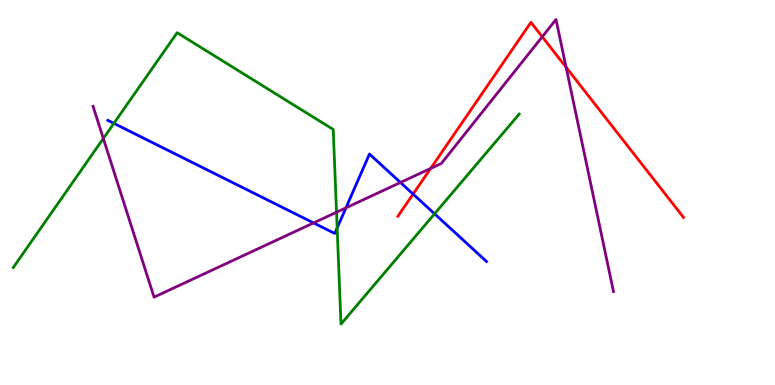[{'lines': ['blue', 'red'], 'intersections': [{'x': 5.33, 'y': 4.96}]}, {'lines': ['green', 'red'], 'intersections': []}, {'lines': ['purple', 'red'], 'intersections': [{'x': 5.56, 'y': 5.63}, {'x': 7.0, 'y': 9.04}, {'x': 7.3, 'y': 8.25}]}, {'lines': ['blue', 'green'], 'intersections': [{'x': 1.47, 'y': 6.8}, {'x': 4.35, 'y': 4.08}, {'x': 5.61, 'y': 4.45}]}, {'lines': ['blue', 'purple'], 'intersections': [{'x': 4.05, 'y': 4.21}, {'x': 4.46, 'y': 4.6}, {'x': 5.17, 'y': 5.26}]}, {'lines': ['green', 'purple'], 'intersections': [{'x': 1.33, 'y': 6.4}, {'x': 4.34, 'y': 4.49}]}]